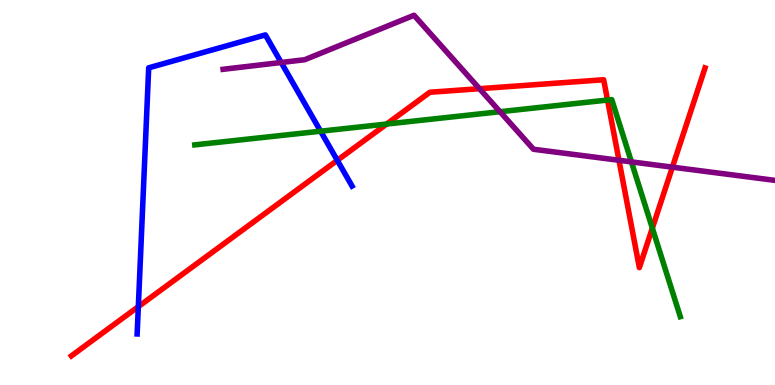[{'lines': ['blue', 'red'], 'intersections': [{'x': 1.78, 'y': 2.03}, {'x': 4.35, 'y': 5.84}]}, {'lines': ['green', 'red'], 'intersections': [{'x': 4.99, 'y': 6.78}, {'x': 7.84, 'y': 7.4}, {'x': 8.42, 'y': 4.07}]}, {'lines': ['purple', 'red'], 'intersections': [{'x': 6.19, 'y': 7.7}, {'x': 7.99, 'y': 5.84}, {'x': 8.68, 'y': 5.66}]}, {'lines': ['blue', 'green'], 'intersections': [{'x': 4.14, 'y': 6.59}]}, {'lines': ['blue', 'purple'], 'intersections': [{'x': 3.63, 'y': 8.38}]}, {'lines': ['green', 'purple'], 'intersections': [{'x': 6.45, 'y': 7.1}, {'x': 8.15, 'y': 5.8}]}]